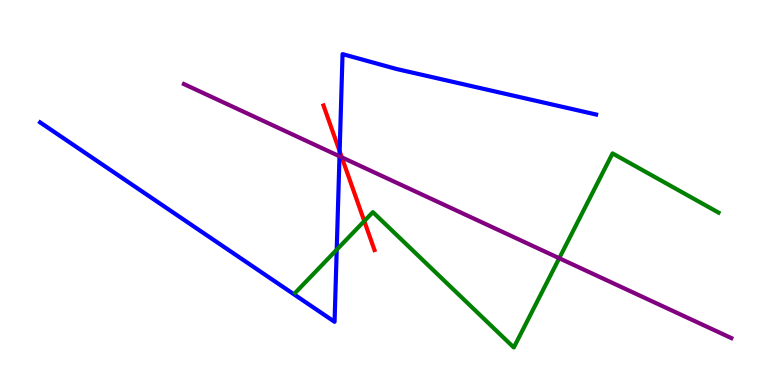[{'lines': ['blue', 'red'], 'intersections': [{'x': 4.38, 'y': 6.07}]}, {'lines': ['green', 'red'], 'intersections': [{'x': 4.7, 'y': 4.26}]}, {'lines': ['purple', 'red'], 'intersections': [{'x': 4.41, 'y': 5.91}]}, {'lines': ['blue', 'green'], 'intersections': [{'x': 4.34, 'y': 3.51}]}, {'lines': ['blue', 'purple'], 'intersections': [{'x': 4.38, 'y': 5.94}]}, {'lines': ['green', 'purple'], 'intersections': [{'x': 7.22, 'y': 3.29}]}]